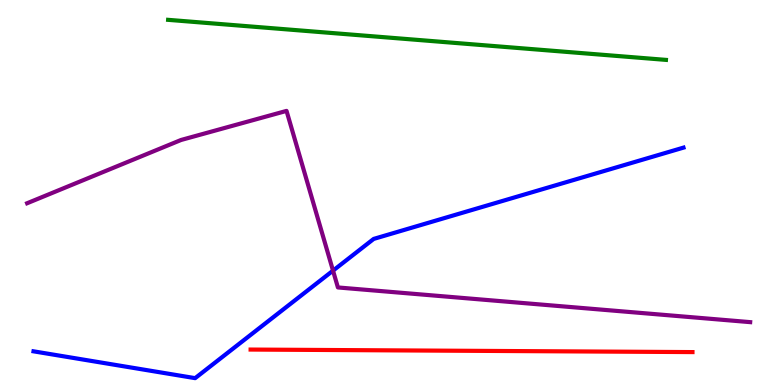[{'lines': ['blue', 'red'], 'intersections': []}, {'lines': ['green', 'red'], 'intersections': []}, {'lines': ['purple', 'red'], 'intersections': []}, {'lines': ['blue', 'green'], 'intersections': []}, {'lines': ['blue', 'purple'], 'intersections': [{'x': 4.3, 'y': 2.97}]}, {'lines': ['green', 'purple'], 'intersections': []}]